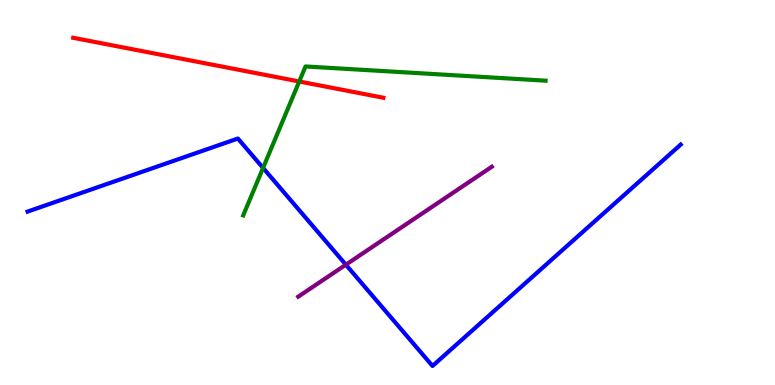[{'lines': ['blue', 'red'], 'intersections': []}, {'lines': ['green', 'red'], 'intersections': [{'x': 3.86, 'y': 7.88}]}, {'lines': ['purple', 'red'], 'intersections': []}, {'lines': ['blue', 'green'], 'intersections': [{'x': 3.39, 'y': 5.64}]}, {'lines': ['blue', 'purple'], 'intersections': [{'x': 4.46, 'y': 3.12}]}, {'lines': ['green', 'purple'], 'intersections': []}]